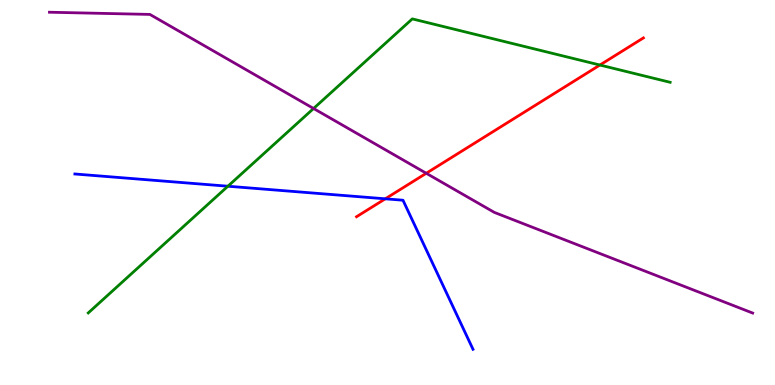[{'lines': ['blue', 'red'], 'intersections': [{'x': 4.97, 'y': 4.84}]}, {'lines': ['green', 'red'], 'intersections': [{'x': 7.74, 'y': 8.31}]}, {'lines': ['purple', 'red'], 'intersections': [{'x': 5.5, 'y': 5.5}]}, {'lines': ['blue', 'green'], 'intersections': [{'x': 2.94, 'y': 5.16}]}, {'lines': ['blue', 'purple'], 'intersections': []}, {'lines': ['green', 'purple'], 'intersections': [{'x': 4.05, 'y': 7.18}]}]